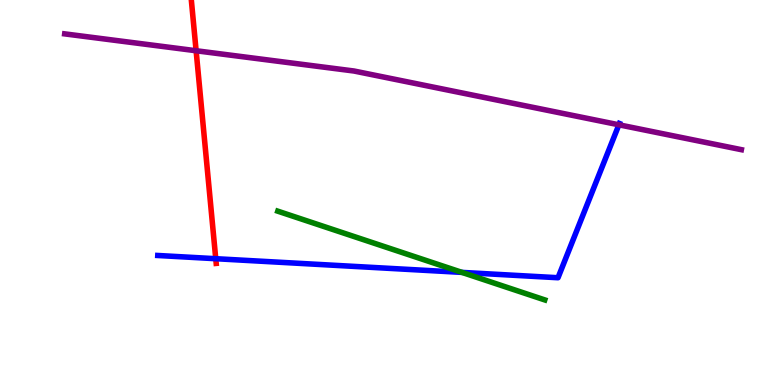[{'lines': ['blue', 'red'], 'intersections': [{'x': 2.78, 'y': 3.28}]}, {'lines': ['green', 'red'], 'intersections': []}, {'lines': ['purple', 'red'], 'intersections': [{'x': 2.53, 'y': 8.68}]}, {'lines': ['blue', 'green'], 'intersections': [{'x': 5.96, 'y': 2.92}]}, {'lines': ['blue', 'purple'], 'intersections': [{'x': 7.99, 'y': 6.76}]}, {'lines': ['green', 'purple'], 'intersections': []}]